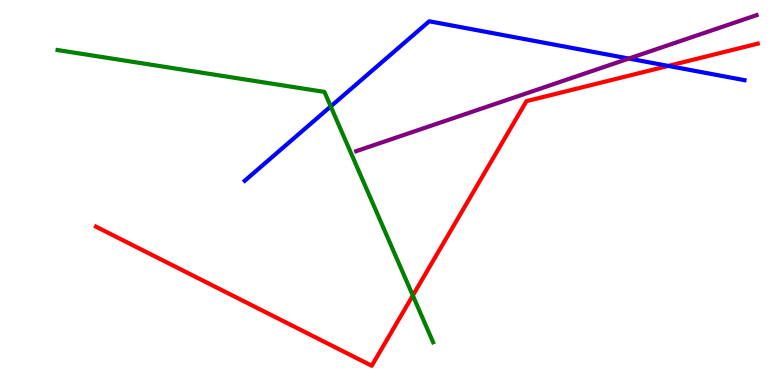[{'lines': ['blue', 'red'], 'intersections': [{'x': 8.62, 'y': 8.29}]}, {'lines': ['green', 'red'], 'intersections': [{'x': 5.33, 'y': 2.32}]}, {'lines': ['purple', 'red'], 'intersections': []}, {'lines': ['blue', 'green'], 'intersections': [{'x': 4.27, 'y': 7.24}]}, {'lines': ['blue', 'purple'], 'intersections': [{'x': 8.11, 'y': 8.48}]}, {'lines': ['green', 'purple'], 'intersections': []}]